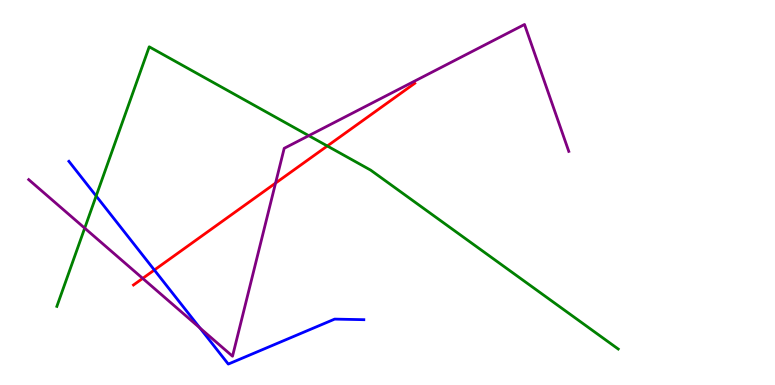[{'lines': ['blue', 'red'], 'intersections': [{'x': 1.99, 'y': 2.99}]}, {'lines': ['green', 'red'], 'intersections': [{'x': 4.22, 'y': 6.21}]}, {'lines': ['purple', 'red'], 'intersections': [{'x': 1.84, 'y': 2.77}, {'x': 3.56, 'y': 5.24}]}, {'lines': ['blue', 'green'], 'intersections': [{'x': 1.24, 'y': 4.91}]}, {'lines': ['blue', 'purple'], 'intersections': [{'x': 2.58, 'y': 1.48}]}, {'lines': ['green', 'purple'], 'intersections': [{'x': 1.09, 'y': 4.07}, {'x': 3.98, 'y': 6.48}]}]